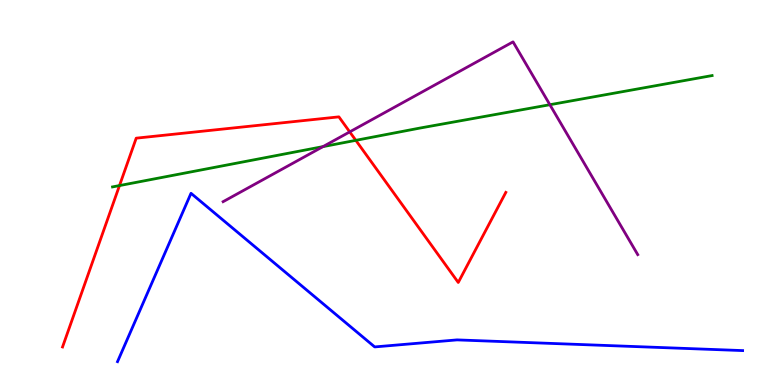[{'lines': ['blue', 'red'], 'intersections': []}, {'lines': ['green', 'red'], 'intersections': [{'x': 1.54, 'y': 5.18}, {'x': 4.59, 'y': 6.35}]}, {'lines': ['purple', 'red'], 'intersections': [{'x': 4.51, 'y': 6.57}]}, {'lines': ['blue', 'green'], 'intersections': []}, {'lines': ['blue', 'purple'], 'intersections': []}, {'lines': ['green', 'purple'], 'intersections': [{'x': 4.17, 'y': 6.19}, {'x': 7.1, 'y': 7.28}]}]